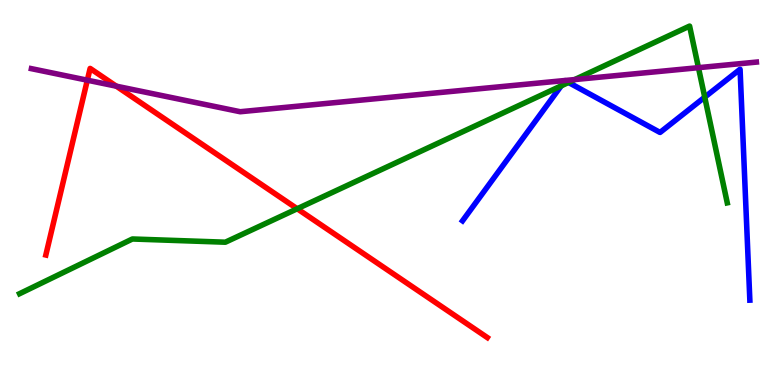[{'lines': ['blue', 'red'], 'intersections': []}, {'lines': ['green', 'red'], 'intersections': [{'x': 3.84, 'y': 4.58}]}, {'lines': ['purple', 'red'], 'intersections': [{'x': 1.13, 'y': 7.92}, {'x': 1.5, 'y': 7.76}]}, {'lines': ['blue', 'green'], 'intersections': [{'x': 7.24, 'y': 7.77}, {'x': 7.34, 'y': 7.86}, {'x': 9.09, 'y': 7.48}]}, {'lines': ['blue', 'purple'], 'intersections': []}, {'lines': ['green', 'purple'], 'intersections': [{'x': 7.42, 'y': 7.93}, {'x': 9.01, 'y': 8.24}]}]